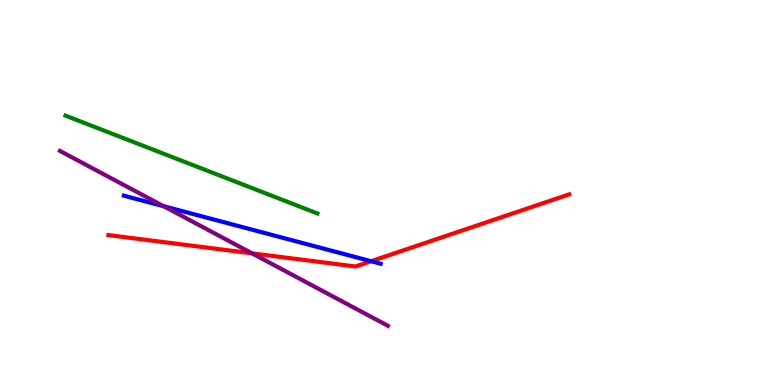[{'lines': ['blue', 'red'], 'intersections': [{'x': 4.79, 'y': 3.21}]}, {'lines': ['green', 'red'], 'intersections': []}, {'lines': ['purple', 'red'], 'intersections': [{'x': 3.25, 'y': 3.42}]}, {'lines': ['blue', 'green'], 'intersections': []}, {'lines': ['blue', 'purple'], 'intersections': [{'x': 2.11, 'y': 4.64}]}, {'lines': ['green', 'purple'], 'intersections': []}]